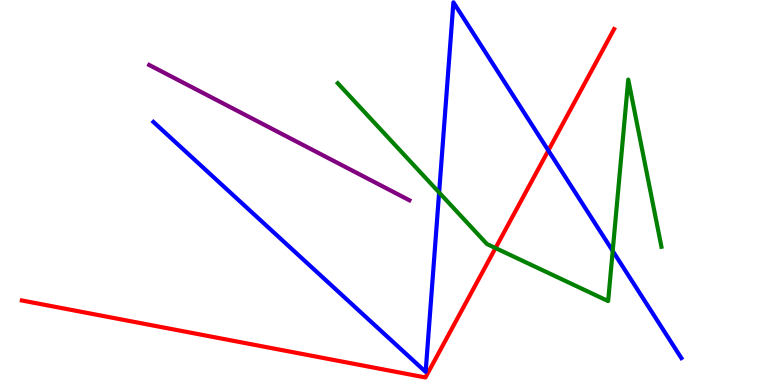[{'lines': ['blue', 'red'], 'intersections': [{'x': 7.08, 'y': 6.09}]}, {'lines': ['green', 'red'], 'intersections': [{'x': 6.39, 'y': 3.56}]}, {'lines': ['purple', 'red'], 'intersections': []}, {'lines': ['blue', 'green'], 'intersections': [{'x': 5.67, 'y': 5.0}, {'x': 7.91, 'y': 3.48}]}, {'lines': ['blue', 'purple'], 'intersections': []}, {'lines': ['green', 'purple'], 'intersections': []}]